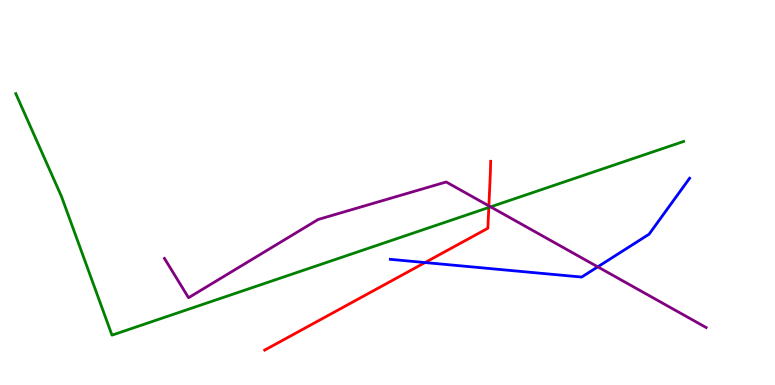[{'lines': ['blue', 'red'], 'intersections': [{'x': 5.48, 'y': 3.18}]}, {'lines': ['green', 'red'], 'intersections': [{'x': 6.31, 'y': 4.61}]}, {'lines': ['purple', 'red'], 'intersections': [{'x': 6.31, 'y': 4.65}]}, {'lines': ['blue', 'green'], 'intersections': []}, {'lines': ['blue', 'purple'], 'intersections': [{'x': 7.71, 'y': 3.07}]}, {'lines': ['green', 'purple'], 'intersections': [{'x': 6.33, 'y': 4.63}]}]